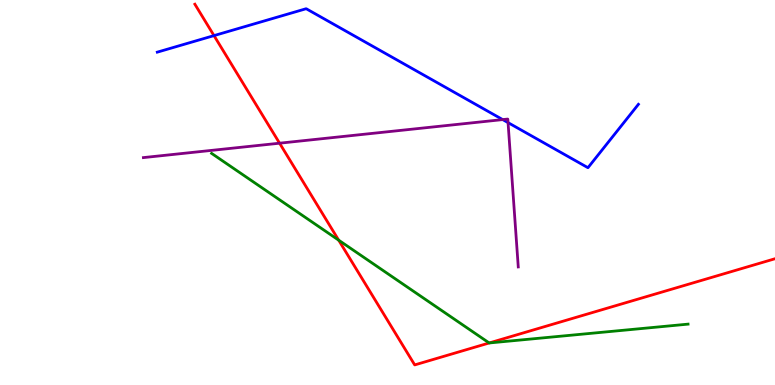[{'lines': ['blue', 'red'], 'intersections': [{'x': 2.76, 'y': 9.08}]}, {'lines': ['green', 'red'], 'intersections': [{'x': 4.37, 'y': 3.76}, {'x': 6.31, 'y': 1.09}]}, {'lines': ['purple', 'red'], 'intersections': [{'x': 3.61, 'y': 6.28}]}, {'lines': ['blue', 'green'], 'intersections': []}, {'lines': ['blue', 'purple'], 'intersections': [{'x': 6.49, 'y': 6.89}, {'x': 6.56, 'y': 6.82}]}, {'lines': ['green', 'purple'], 'intersections': []}]